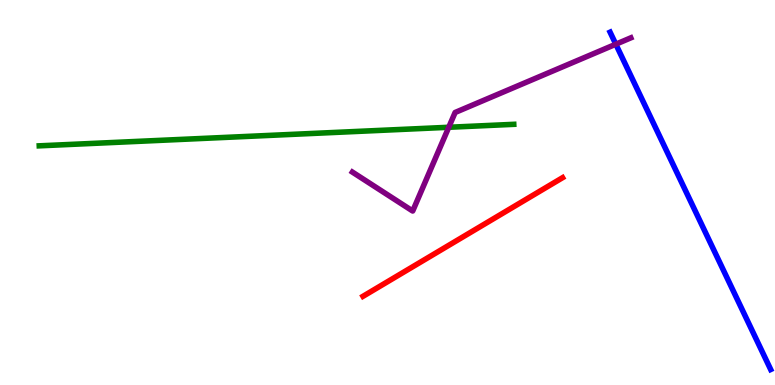[{'lines': ['blue', 'red'], 'intersections': []}, {'lines': ['green', 'red'], 'intersections': []}, {'lines': ['purple', 'red'], 'intersections': []}, {'lines': ['blue', 'green'], 'intersections': []}, {'lines': ['blue', 'purple'], 'intersections': [{'x': 7.95, 'y': 8.85}]}, {'lines': ['green', 'purple'], 'intersections': [{'x': 5.79, 'y': 6.69}]}]